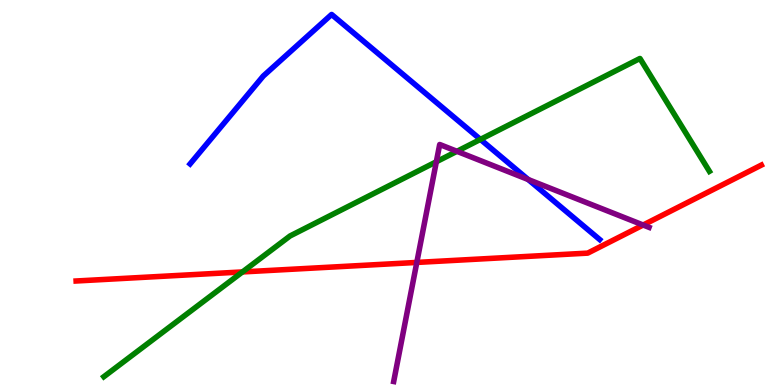[{'lines': ['blue', 'red'], 'intersections': []}, {'lines': ['green', 'red'], 'intersections': [{'x': 3.13, 'y': 2.94}]}, {'lines': ['purple', 'red'], 'intersections': [{'x': 5.38, 'y': 3.18}, {'x': 8.3, 'y': 4.16}]}, {'lines': ['blue', 'green'], 'intersections': [{'x': 6.2, 'y': 6.38}]}, {'lines': ['blue', 'purple'], 'intersections': [{'x': 6.82, 'y': 5.34}]}, {'lines': ['green', 'purple'], 'intersections': [{'x': 5.63, 'y': 5.8}, {'x': 5.9, 'y': 6.07}]}]